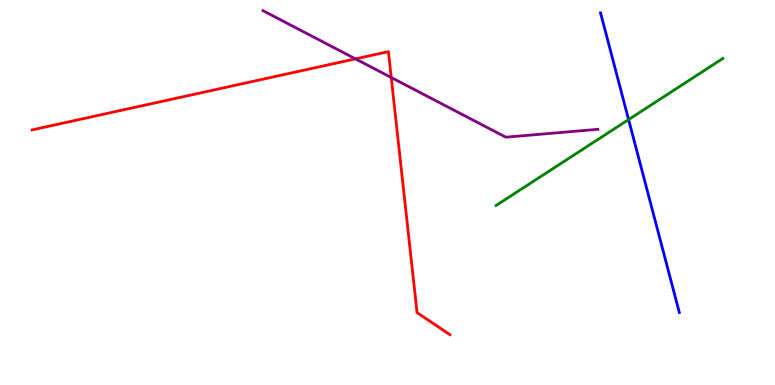[{'lines': ['blue', 'red'], 'intersections': []}, {'lines': ['green', 'red'], 'intersections': []}, {'lines': ['purple', 'red'], 'intersections': [{'x': 4.59, 'y': 8.47}, {'x': 5.05, 'y': 7.99}]}, {'lines': ['blue', 'green'], 'intersections': [{'x': 8.11, 'y': 6.89}]}, {'lines': ['blue', 'purple'], 'intersections': []}, {'lines': ['green', 'purple'], 'intersections': []}]